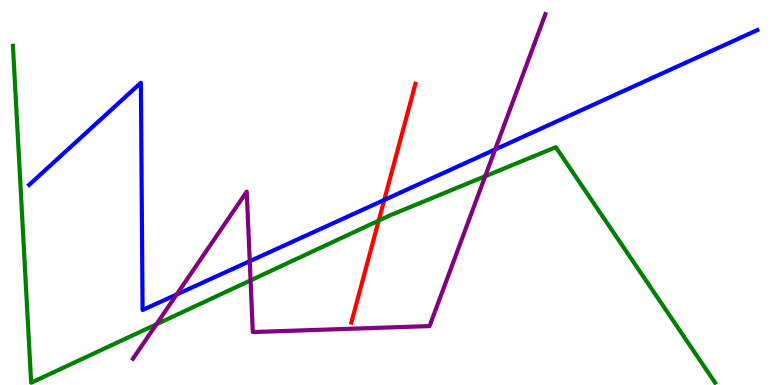[{'lines': ['blue', 'red'], 'intersections': [{'x': 4.96, 'y': 4.81}]}, {'lines': ['green', 'red'], 'intersections': [{'x': 4.89, 'y': 4.27}]}, {'lines': ['purple', 'red'], 'intersections': []}, {'lines': ['blue', 'green'], 'intersections': []}, {'lines': ['blue', 'purple'], 'intersections': [{'x': 2.28, 'y': 2.35}, {'x': 3.22, 'y': 3.22}, {'x': 6.39, 'y': 6.12}]}, {'lines': ['green', 'purple'], 'intersections': [{'x': 2.02, 'y': 1.58}, {'x': 3.23, 'y': 2.72}, {'x': 6.26, 'y': 5.42}]}]